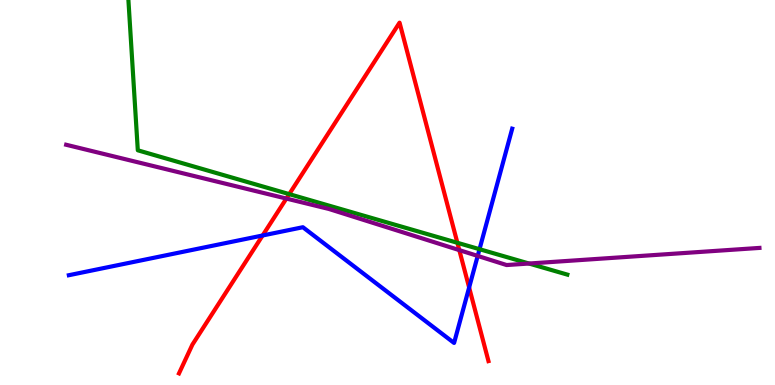[{'lines': ['blue', 'red'], 'intersections': [{'x': 3.39, 'y': 3.88}, {'x': 6.05, 'y': 2.53}]}, {'lines': ['green', 'red'], 'intersections': [{'x': 3.73, 'y': 4.96}, {'x': 5.9, 'y': 3.69}]}, {'lines': ['purple', 'red'], 'intersections': [{'x': 3.7, 'y': 4.84}, {'x': 5.93, 'y': 3.5}]}, {'lines': ['blue', 'green'], 'intersections': [{'x': 6.19, 'y': 3.53}]}, {'lines': ['blue', 'purple'], 'intersections': [{'x': 6.16, 'y': 3.35}]}, {'lines': ['green', 'purple'], 'intersections': [{'x': 6.83, 'y': 3.16}]}]